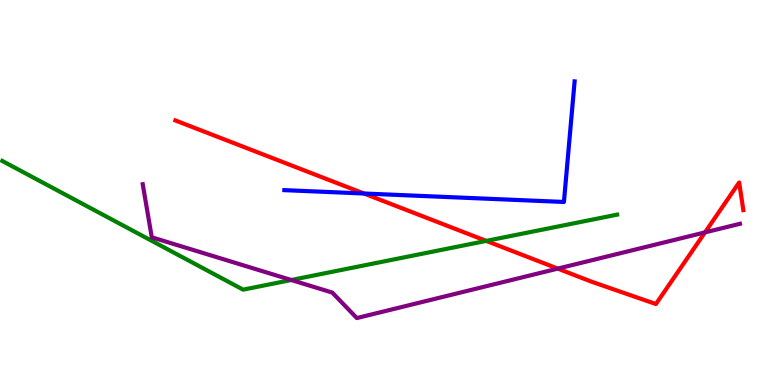[{'lines': ['blue', 'red'], 'intersections': [{'x': 4.7, 'y': 4.97}]}, {'lines': ['green', 'red'], 'intersections': [{'x': 6.27, 'y': 3.74}]}, {'lines': ['purple', 'red'], 'intersections': [{'x': 7.2, 'y': 3.02}, {'x': 9.1, 'y': 3.96}]}, {'lines': ['blue', 'green'], 'intersections': []}, {'lines': ['blue', 'purple'], 'intersections': []}, {'lines': ['green', 'purple'], 'intersections': [{'x': 3.76, 'y': 2.73}]}]